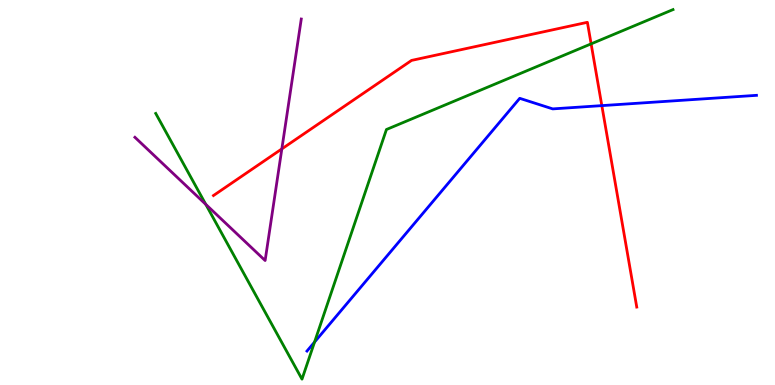[{'lines': ['blue', 'red'], 'intersections': [{'x': 7.77, 'y': 7.26}]}, {'lines': ['green', 'red'], 'intersections': [{'x': 7.63, 'y': 8.86}]}, {'lines': ['purple', 'red'], 'intersections': [{'x': 3.64, 'y': 6.13}]}, {'lines': ['blue', 'green'], 'intersections': [{'x': 4.06, 'y': 1.12}]}, {'lines': ['blue', 'purple'], 'intersections': []}, {'lines': ['green', 'purple'], 'intersections': [{'x': 2.66, 'y': 4.69}]}]